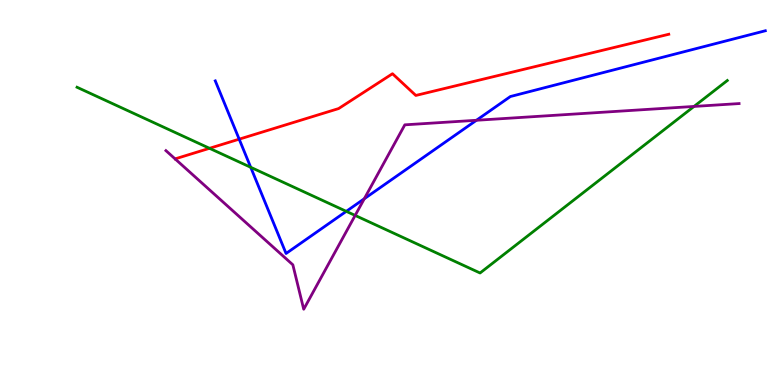[{'lines': ['blue', 'red'], 'intersections': [{'x': 3.09, 'y': 6.39}]}, {'lines': ['green', 'red'], 'intersections': [{'x': 2.7, 'y': 6.15}]}, {'lines': ['purple', 'red'], 'intersections': []}, {'lines': ['blue', 'green'], 'intersections': [{'x': 3.24, 'y': 5.65}, {'x': 4.47, 'y': 4.51}]}, {'lines': ['blue', 'purple'], 'intersections': [{'x': 4.7, 'y': 4.84}, {'x': 6.15, 'y': 6.88}]}, {'lines': ['green', 'purple'], 'intersections': [{'x': 4.58, 'y': 4.4}, {'x': 8.96, 'y': 7.24}]}]